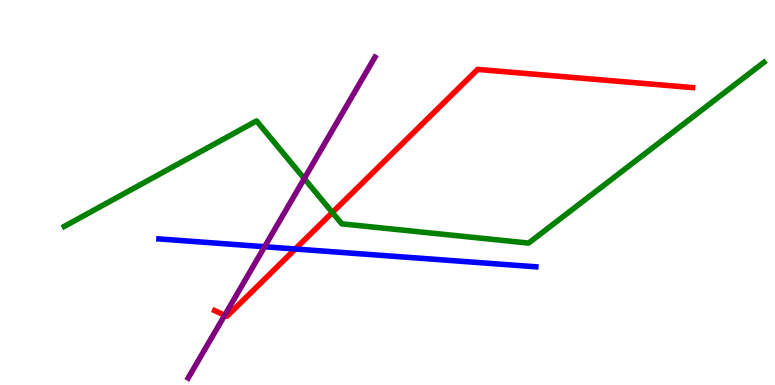[{'lines': ['blue', 'red'], 'intersections': [{'x': 3.81, 'y': 3.53}]}, {'lines': ['green', 'red'], 'intersections': [{'x': 4.29, 'y': 4.48}]}, {'lines': ['purple', 'red'], 'intersections': [{'x': 2.9, 'y': 1.81}]}, {'lines': ['blue', 'green'], 'intersections': []}, {'lines': ['blue', 'purple'], 'intersections': [{'x': 3.41, 'y': 3.59}]}, {'lines': ['green', 'purple'], 'intersections': [{'x': 3.93, 'y': 5.36}]}]